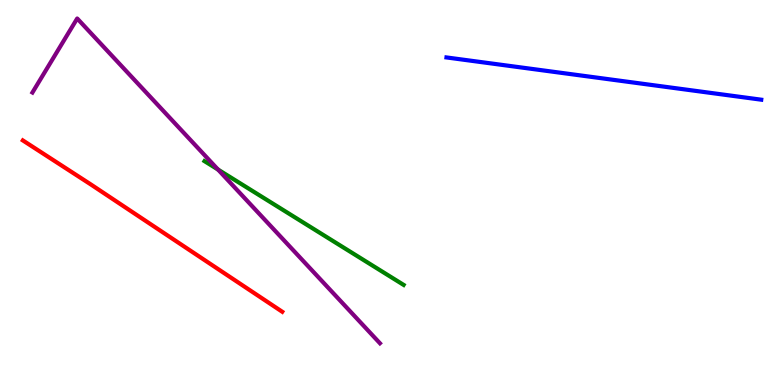[{'lines': ['blue', 'red'], 'intersections': []}, {'lines': ['green', 'red'], 'intersections': []}, {'lines': ['purple', 'red'], 'intersections': []}, {'lines': ['blue', 'green'], 'intersections': []}, {'lines': ['blue', 'purple'], 'intersections': []}, {'lines': ['green', 'purple'], 'intersections': [{'x': 2.81, 'y': 5.6}]}]